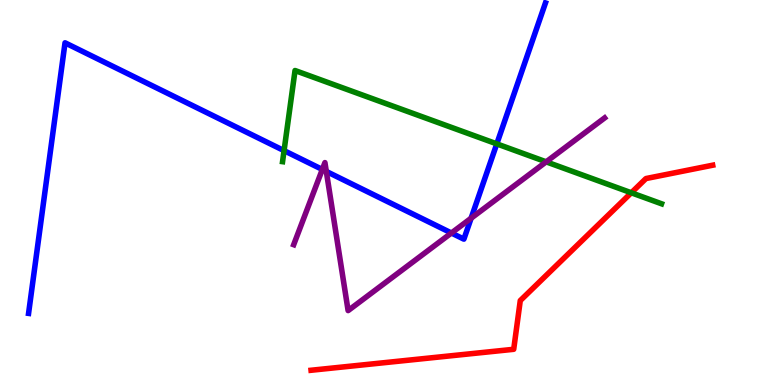[{'lines': ['blue', 'red'], 'intersections': []}, {'lines': ['green', 'red'], 'intersections': [{'x': 8.15, 'y': 4.99}]}, {'lines': ['purple', 'red'], 'intersections': []}, {'lines': ['blue', 'green'], 'intersections': [{'x': 3.67, 'y': 6.09}, {'x': 6.41, 'y': 6.26}]}, {'lines': ['blue', 'purple'], 'intersections': [{'x': 4.16, 'y': 5.6}, {'x': 4.21, 'y': 5.55}, {'x': 5.82, 'y': 3.95}, {'x': 6.08, 'y': 4.33}]}, {'lines': ['green', 'purple'], 'intersections': [{'x': 7.05, 'y': 5.8}]}]